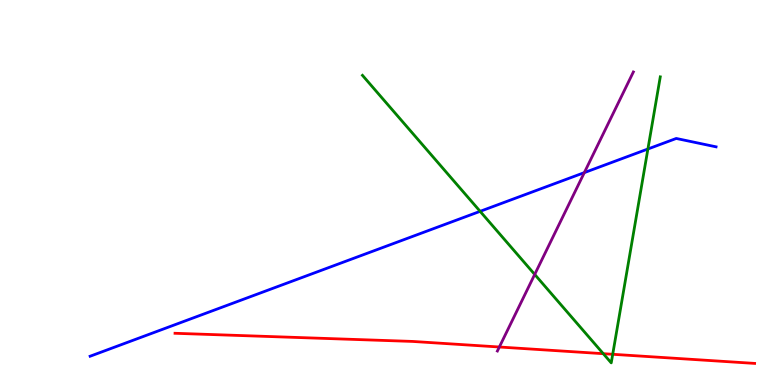[{'lines': ['blue', 'red'], 'intersections': []}, {'lines': ['green', 'red'], 'intersections': [{'x': 7.78, 'y': 0.813}, {'x': 7.91, 'y': 0.798}]}, {'lines': ['purple', 'red'], 'intersections': [{'x': 6.44, 'y': 0.987}]}, {'lines': ['blue', 'green'], 'intersections': [{'x': 6.2, 'y': 4.51}, {'x': 8.36, 'y': 6.13}]}, {'lines': ['blue', 'purple'], 'intersections': [{'x': 7.54, 'y': 5.52}]}, {'lines': ['green', 'purple'], 'intersections': [{'x': 6.9, 'y': 2.87}]}]